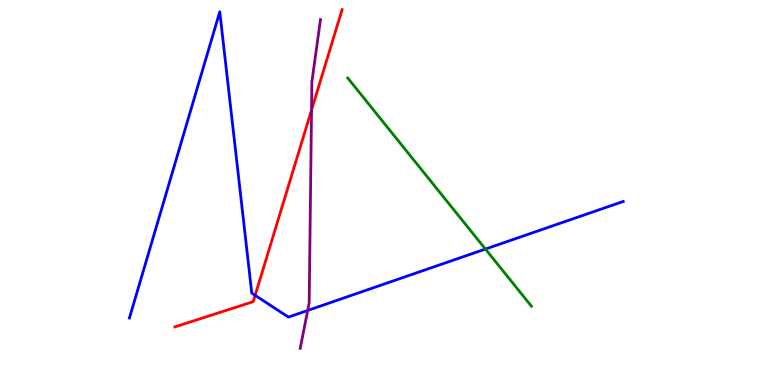[{'lines': ['blue', 'red'], 'intersections': [{'x': 3.29, 'y': 2.33}]}, {'lines': ['green', 'red'], 'intersections': []}, {'lines': ['purple', 'red'], 'intersections': [{'x': 4.02, 'y': 7.14}]}, {'lines': ['blue', 'green'], 'intersections': [{'x': 6.26, 'y': 3.53}]}, {'lines': ['blue', 'purple'], 'intersections': [{'x': 3.97, 'y': 1.94}]}, {'lines': ['green', 'purple'], 'intersections': []}]